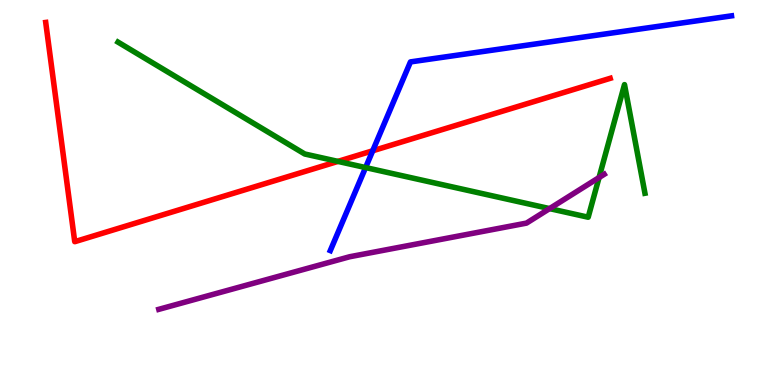[{'lines': ['blue', 'red'], 'intersections': [{'x': 4.81, 'y': 6.08}]}, {'lines': ['green', 'red'], 'intersections': [{'x': 4.36, 'y': 5.81}]}, {'lines': ['purple', 'red'], 'intersections': []}, {'lines': ['blue', 'green'], 'intersections': [{'x': 4.72, 'y': 5.65}]}, {'lines': ['blue', 'purple'], 'intersections': []}, {'lines': ['green', 'purple'], 'intersections': [{'x': 7.09, 'y': 4.58}, {'x': 7.73, 'y': 5.39}]}]